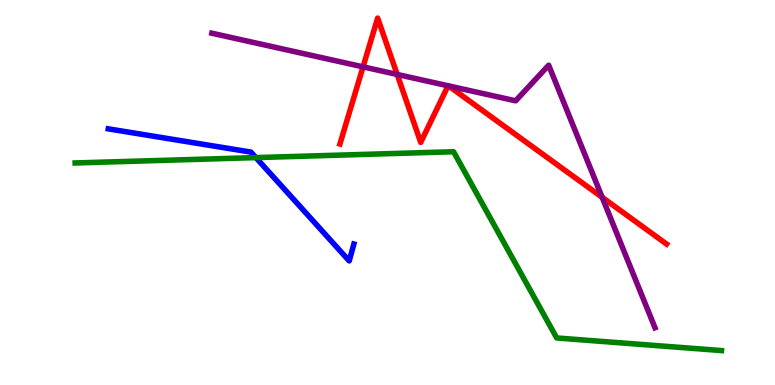[{'lines': ['blue', 'red'], 'intersections': []}, {'lines': ['green', 'red'], 'intersections': []}, {'lines': ['purple', 'red'], 'intersections': [{'x': 4.68, 'y': 8.26}, {'x': 5.12, 'y': 8.07}, {'x': 5.78, 'y': 7.77}, {'x': 5.79, 'y': 7.77}, {'x': 7.77, 'y': 4.87}]}, {'lines': ['blue', 'green'], 'intersections': [{'x': 3.3, 'y': 5.91}]}, {'lines': ['blue', 'purple'], 'intersections': []}, {'lines': ['green', 'purple'], 'intersections': []}]